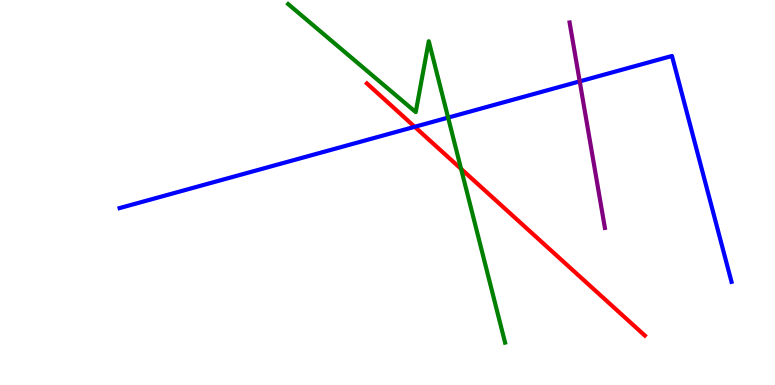[{'lines': ['blue', 'red'], 'intersections': [{'x': 5.35, 'y': 6.71}]}, {'lines': ['green', 'red'], 'intersections': [{'x': 5.95, 'y': 5.61}]}, {'lines': ['purple', 'red'], 'intersections': []}, {'lines': ['blue', 'green'], 'intersections': [{'x': 5.78, 'y': 6.95}]}, {'lines': ['blue', 'purple'], 'intersections': [{'x': 7.48, 'y': 7.89}]}, {'lines': ['green', 'purple'], 'intersections': []}]